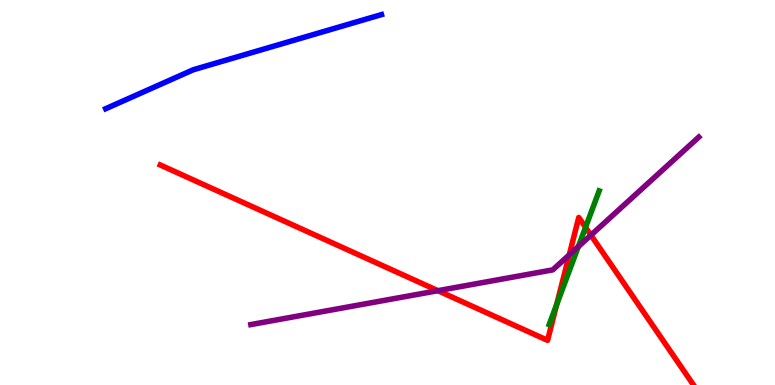[{'lines': ['blue', 'red'], 'intersections': []}, {'lines': ['green', 'red'], 'intersections': [{'x': 7.18, 'y': 2.09}, {'x': 7.56, 'y': 4.1}]}, {'lines': ['purple', 'red'], 'intersections': [{'x': 5.65, 'y': 2.45}, {'x': 7.35, 'y': 3.38}, {'x': 7.62, 'y': 3.89}]}, {'lines': ['blue', 'green'], 'intersections': []}, {'lines': ['blue', 'purple'], 'intersections': []}, {'lines': ['green', 'purple'], 'intersections': [{'x': 7.46, 'y': 3.59}]}]